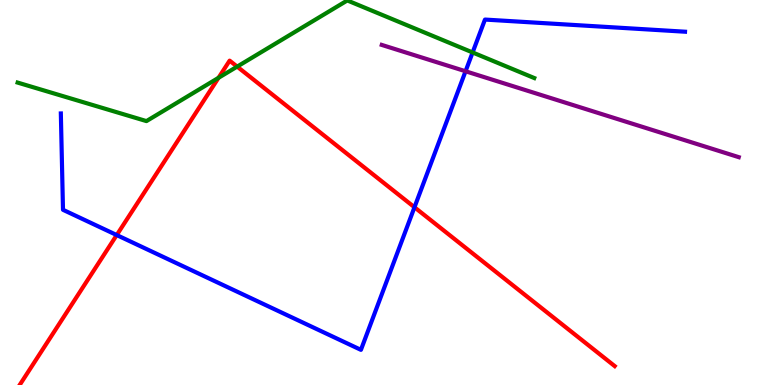[{'lines': ['blue', 'red'], 'intersections': [{'x': 1.51, 'y': 3.89}, {'x': 5.35, 'y': 4.62}]}, {'lines': ['green', 'red'], 'intersections': [{'x': 2.82, 'y': 7.98}, {'x': 3.06, 'y': 8.27}]}, {'lines': ['purple', 'red'], 'intersections': []}, {'lines': ['blue', 'green'], 'intersections': [{'x': 6.1, 'y': 8.64}]}, {'lines': ['blue', 'purple'], 'intersections': [{'x': 6.01, 'y': 8.15}]}, {'lines': ['green', 'purple'], 'intersections': []}]